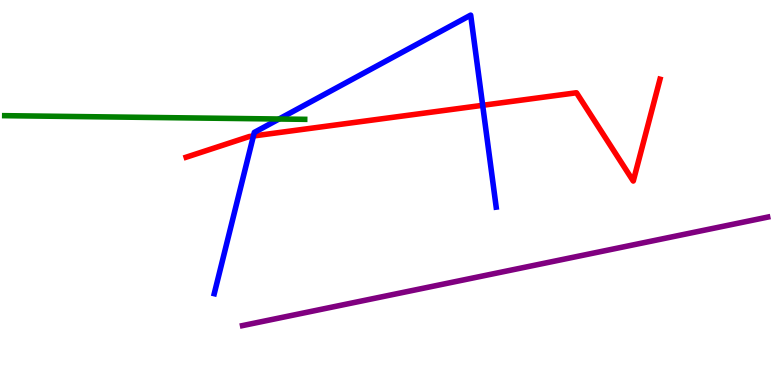[{'lines': ['blue', 'red'], 'intersections': [{'x': 3.27, 'y': 6.47}, {'x': 6.23, 'y': 7.26}]}, {'lines': ['green', 'red'], 'intersections': []}, {'lines': ['purple', 'red'], 'intersections': []}, {'lines': ['blue', 'green'], 'intersections': [{'x': 3.6, 'y': 6.91}]}, {'lines': ['blue', 'purple'], 'intersections': []}, {'lines': ['green', 'purple'], 'intersections': []}]